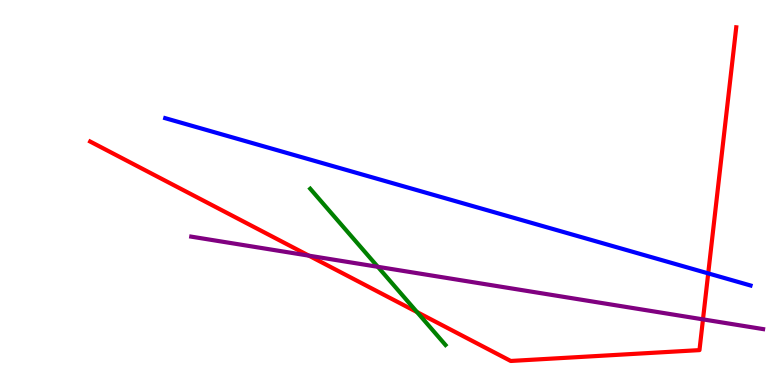[{'lines': ['blue', 'red'], 'intersections': [{'x': 9.14, 'y': 2.9}]}, {'lines': ['green', 'red'], 'intersections': [{'x': 5.38, 'y': 1.89}]}, {'lines': ['purple', 'red'], 'intersections': [{'x': 3.99, 'y': 3.36}, {'x': 9.07, 'y': 1.7}]}, {'lines': ['blue', 'green'], 'intersections': []}, {'lines': ['blue', 'purple'], 'intersections': []}, {'lines': ['green', 'purple'], 'intersections': [{'x': 4.88, 'y': 3.07}]}]